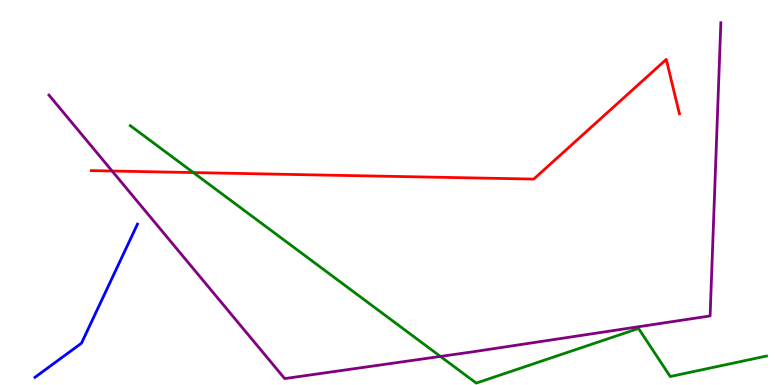[{'lines': ['blue', 'red'], 'intersections': []}, {'lines': ['green', 'red'], 'intersections': [{'x': 2.49, 'y': 5.52}]}, {'lines': ['purple', 'red'], 'intersections': [{'x': 1.45, 'y': 5.56}]}, {'lines': ['blue', 'green'], 'intersections': []}, {'lines': ['blue', 'purple'], 'intersections': []}, {'lines': ['green', 'purple'], 'intersections': [{'x': 5.68, 'y': 0.742}]}]